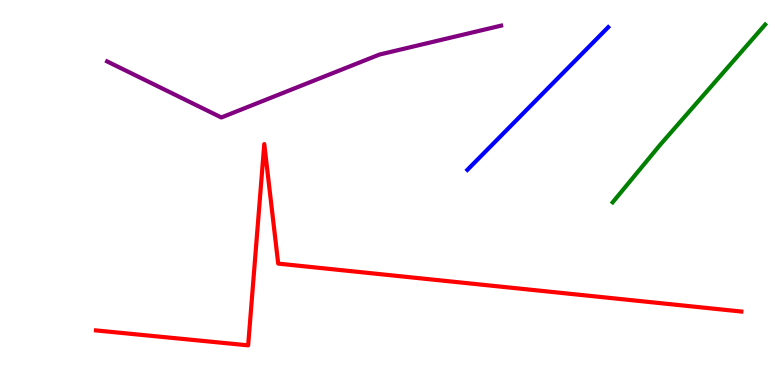[{'lines': ['blue', 'red'], 'intersections': []}, {'lines': ['green', 'red'], 'intersections': []}, {'lines': ['purple', 'red'], 'intersections': []}, {'lines': ['blue', 'green'], 'intersections': []}, {'lines': ['blue', 'purple'], 'intersections': []}, {'lines': ['green', 'purple'], 'intersections': []}]